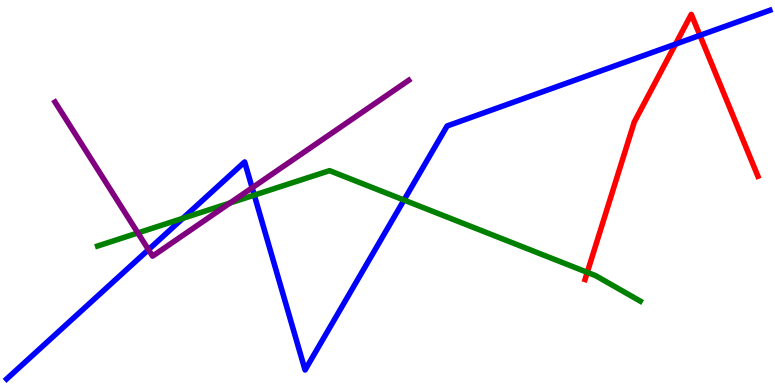[{'lines': ['blue', 'red'], 'intersections': [{'x': 8.72, 'y': 8.85}, {'x': 9.03, 'y': 9.08}]}, {'lines': ['green', 'red'], 'intersections': [{'x': 7.58, 'y': 2.93}]}, {'lines': ['purple', 'red'], 'intersections': []}, {'lines': ['blue', 'green'], 'intersections': [{'x': 2.36, 'y': 4.33}, {'x': 3.28, 'y': 4.93}, {'x': 5.21, 'y': 4.8}]}, {'lines': ['blue', 'purple'], 'intersections': [{'x': 1.92, 'y': 3.52}, {'x': 3.25, 'y': 5.12}]}, {'lines': ['green', 'purple'], 'intersections': [{'x': 1.78, 'y': 3.95}, {'x': 2.97, 'y': 4.73}]}]